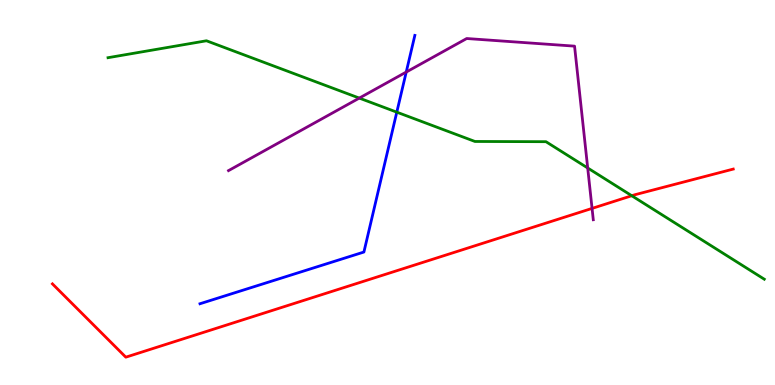[{'lines': ['blue', 'red'], 'intersections': []}, {'lines': ['green', 'red'], 'intersections': [{'x': 8.15, 'y': 4.92}]}, {'lines': ['purple', 'red'], 'intersections': [{'x': 7.64, 'y': 4.59}]}, {'lines': ['blue', 'green'], 'intersections': [{'x': 5.12, 'y': 7.09}]}, {'lines': ['blue', 'purple'], 'intersections': [{'x': 5.24, 'y': 8.13}]}, {'lines': ['green', 'purple'], 'intersections': [{'x': 4.64, 'y': 7.45}, {'x': 7.58, 'y': 5.64}]}]